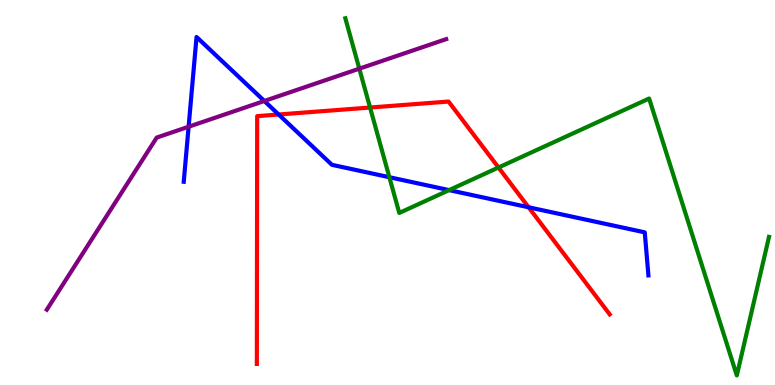[{'lines': ['blue', 'red'], 'intersections': [{'x': 3.6, 'y': 7.03}, {'x': 6.82, 'y': 4.62}]}, {'lines': ['green', 'red'], 'intersections': [{'x': 4.78, 'y': 7.21}, {'x': 6.43, 'y': 5.65}]}, {'lines': ['purple', 'red'], 'intersections': []}, {'lines': ['blue', 'green'], 'intersections': [{'x': 5.02, 'y': 5.4}, {'x': 5.8, 'y': 5.06}]}, {'lines': ['blue', 'purple'], 'intersections': [{'x': 2.43, 'y': 6.71}, {'x': 3.41, 'y': 7.38}]}, {'lines': ['green', 'purple'], 'intersections': [{'x': 4.64, 'y': 8.22}]}]